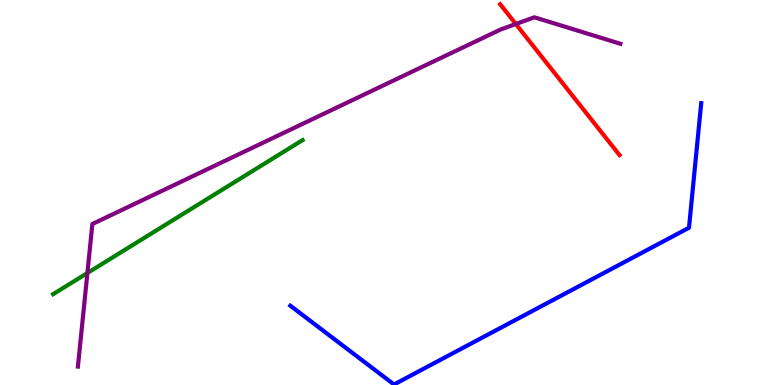[{'lines': ['blue', 'red'], 'intersections': []}, {'lines': ['green', 'red'], 'intersections': []}, {'lines': ['purple', 'red'], 'intersections': [{'x': 6.66, 'y': 9.38}]}, {'lines': ['blue', 'green'], 'intersections': []}, {'lines': ['blue', 'purple'], 'intersections': []}, {'lines': ['green', 'purple'], 'intersections': [{'x': 1.13, 'y': 2.91}]}]